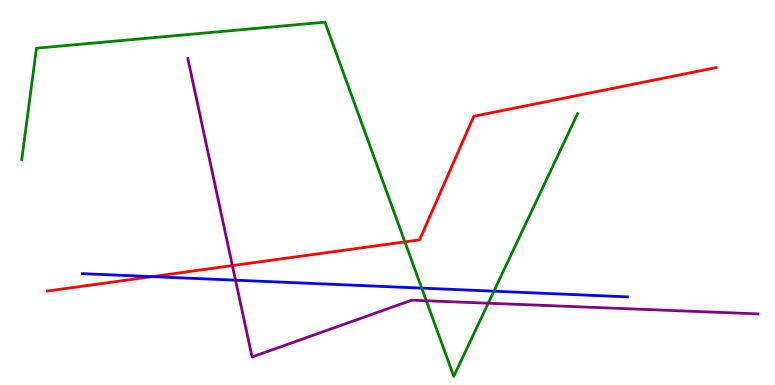[{'lines': ['blue', 'red'], 'intersections': [{'x': 1.96, 'y': 2.81}]}, {'lines': ['green', 'red'], 'intersections': [{'x': 5.22, 'y': 3.72}]}, {'lines': ['purple', 'red'], 'intersections': [{'x': 3.0, 'y': 3.1}]}, {'lines': ['blue', 'green'], 'intersections': [{'x': 5.44, 'y': 2.52}, {'x': 6.37, 'y': 2.44}]}, {'lines': ['blue', 'purple'], 'intersections': [{'x': 3.04, 'y': 2.72}]}, {'lines': ['green', 'purple'], 'intersections': [{'x': 5.5, 'y': 2.19}, {'x': 6.3, 'y': 2.12}]}]